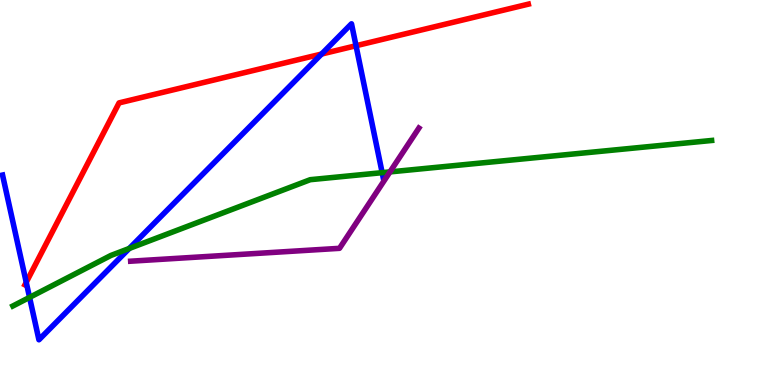[{'lines': ['blue', 'red'], 'intersections': [{'x': 0.338, 'y': 2.67}, {'x': 4.15, 'y': 8.6}, {'x': 4.59, 'y': 8.81}]}, {'lines': ['green', 'red'], 'intersections': []}, {'lines': ['purple', 'red'], 'intersections': []}, {'lines': ['blue', 'green'], 'intersections': [{'x': 0.381, 'y': 2.28}, {'x': 1.67, 'y': 3.55}, {'x': 4.93, 'y': 5.52}]}, {'lines': ['blue', 'purple'], 'intersections': []}, {'lines': ['green', 'purple'], 'intersections': [{'x': 5.03, 'y': 5.54}]}]